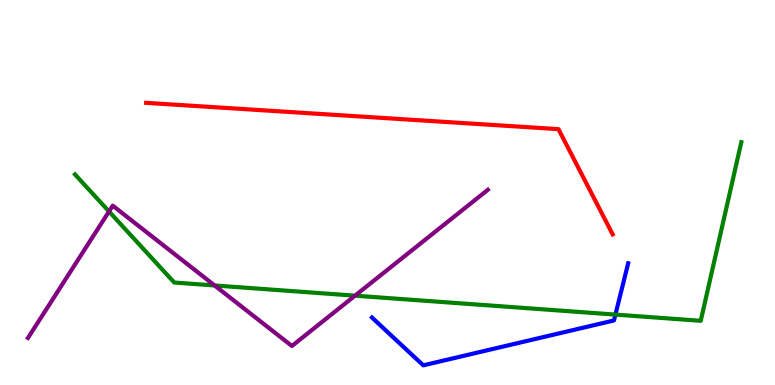[{'lines': ['blue', 'red'], 'intersections': []}, {'lines': ['green', 'red'], 'intersections': []}, {'lines': ['purple', 'red'], 'intersections': []}, {'lines': ['blue', 'green'], 'intersections': [{'x': 7.94, 'y': 1.83}]}, {'lines': ['blue', 'purple'], 'intersections': []}, {'lines': ['green', 'purple'], 'intersections': [{'x': 1.41, 'y': 4.51}, {'x': 2.77, 'y': 2.59}, {'x': 4.58, 'y': 2.32}]}]